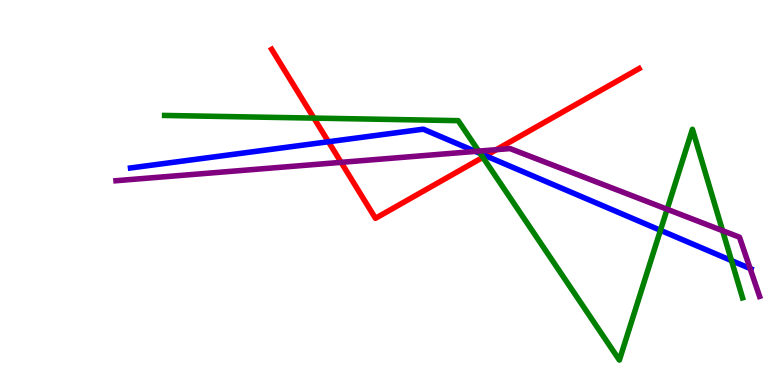[{'lines': ['blue', 'red'], 'intersections': [{'x': 4.24, 'y': 6.32}, {'x': 6.27, 'y': 5.95}]}, {'lines': ['green', 'red'], 'intersections': [{'x': 4.05, 'y': 6.93}, {'x': 6.23, 'y': 5.91}]}, {'lines': ['purple', 'red'], 'intersections': [{'x': 4.4, 'y': 5.78}, {'x': 6.4, 'y': 6.11}]}, {'lines': ['blue', 'green'], 'intersections': [{'x': 6.2, 'y': 6.01}, {'x': 8.52, 'y': 4.02}, {'x': 9.44, 'y': 3.23}]}, {'lines': ['blue', 'purple'], 'intersections': [{'x': 6.13, 'y': 6.07}, {'x': 9.68, 'y': 3.03}]}, {'lines': ['green', 'purple'], 'intersections': [{'x': 6.18, 'y': 6.07}, {'x': 8.61, 'y': 4.56}, {'x': 9.32, 'y': 4.01}]}]